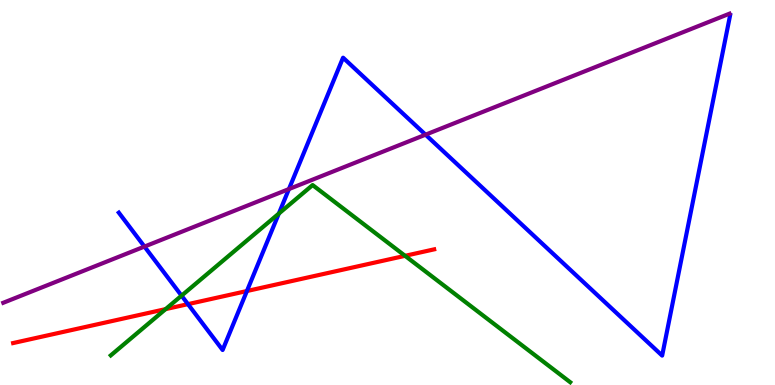[{'lines': ['blue', 'red'], 'intersections': [{'x': 2.43, 'y': 2.1}, {'x': 3.19, 'y': 2.44}]}, {'lines': ['green', 'red'], 'intersections': [{'x': 2.14, 'y': 1.97}, {'x': 5.23, 'y': 3.36}]}, {'lines': ['purple', 'red'], 'intersections': []}, {'lines': ['blue', 'green'], 'intersections': [{'x': 2.34, 'y': 2.32}, {'x': 3.6, 'y': 4.45}]}, {'lines': ['blue', 'purple'], 'intersections': [{'x': 1.86, 'y': 3.6}, {'x': 3.73, 'y': 5.09}, {'x': 5.49, 'y': 6.5}]}, {'lines': ['green', 'purple'], 'intersections': []}]